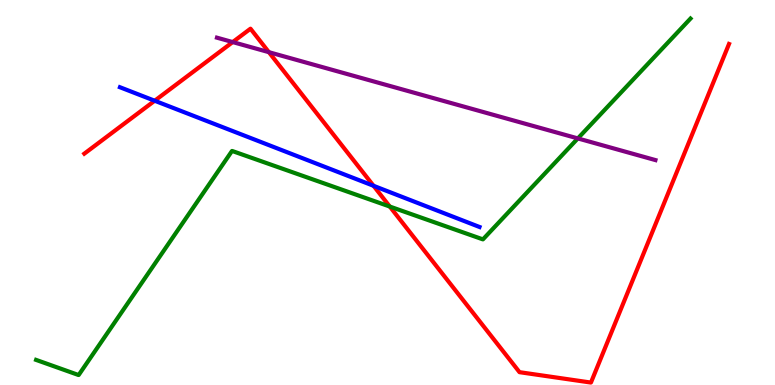[{'lines': ['blue', 'red'], 'intersections': [{'x': 2.0, 'y': 7.38}, {'x': 4.82, 'y': 5.17}]}, {'lines': ['green', 'red'], 'intersections': [{'x': 5.03, 'y': 4.64}]}, {'lines': ['purple', 'red'], 'intersections': [{'x': 3.0, 'y': 8.91}, {'x': 3.47, 'y': 8.64}]}, {'lines': ['blue', 'green'], 'intersections': []}, {'lines': ['blue', 'purple'], 'intersections': []}, {'lines': ['green', 'purple'], 'intersections': [{'x': 7.46, 'y': 6.4}]}]